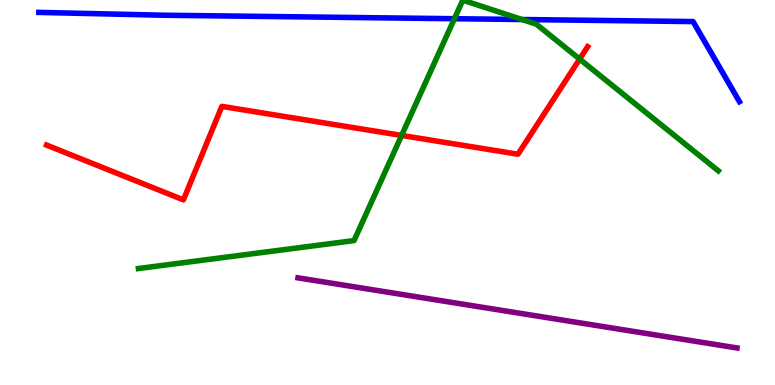[{'lines': ['blue', 'red'], 'intersections': []}, {'lines': ['green', 'red'], 'intersections': [{'x': 5.18, 'y': 6.48}, {'x': 7.48, 'y': 8.47}]}, {'lines': ['purple', 'red'], 'intersections': []}, {'lines': ['blue', 'green'], 'intersections': [{'x': 5.86, 'y': 9.51}, {'x': 6.74, 'y': 9.49}]}, {'lines': ['blue', 'purple'], 'intersections': []}, {'lines': ['green', 'purple'], 'intersections': []}]